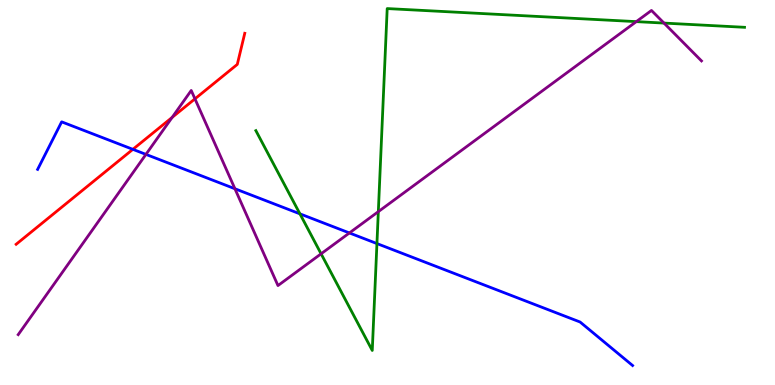[{'lines': ['blue', 'red'], 'intersections': [{'x': 1.71, 'y': 6.12}]}, {'lines': ['green', 'red'], 'intersections': []}, {'lines': ['purple', 'red'], 'intersections': [{'x': 2.22, 'y': 6.95}, {'x': 2.52, 'y': 7.43}]}, {'lines': ['blue', 'green'], 'intersections': [{'x': 3.87, 'y': 4.45}, {'x': 4.86, 'y': 3.67}]}, {'lines': ['blue', 'purple'], 'intersections': [{'x': 1.88, 'y': 5.99}, {'x': 3.03, 'y': 5.1}, {'x': 4.51, 'y': 3.95}]}, {'lines': ['green', 'purple'], 'intersections': [{'x': 4.14, 'y': 3.41}, {'x': 4.88, 'y': 4.5}, {'x': 8.21, 'y': 9.44}, {'x': 8.57, 'y': 9.4}]}]